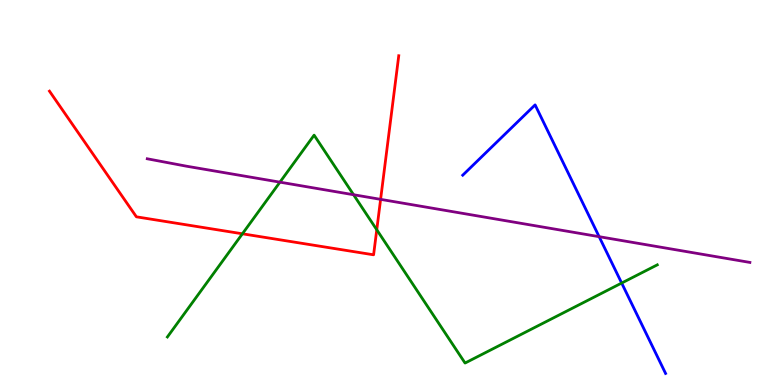[{'lines': ['blue', 'red'], 'intersections': []}, {'lines': ['green', 'red'], 'intersections': [{'x': 3.13, 'y': 3.93}, {'x': 4.86, 'y': 4.03}]}, {'lines': ['purple', 'red'], 'intersections': [{'x': 4.91, 'y': 4.82}]}, {'lines': ['blue', 'green'], 'intersections': [{'x': 8.02, 'y': 2.65}]}, {'lines': ['blue', 'purple'], 'intersections': [{'x': 7.73, 'y': 3.85}]}, {'lines': ['green', 'purple'], 'intersections': [{'x': 3.61, 'y': 5.27}, {'x': 4.56, 'y': 4.94}]}]